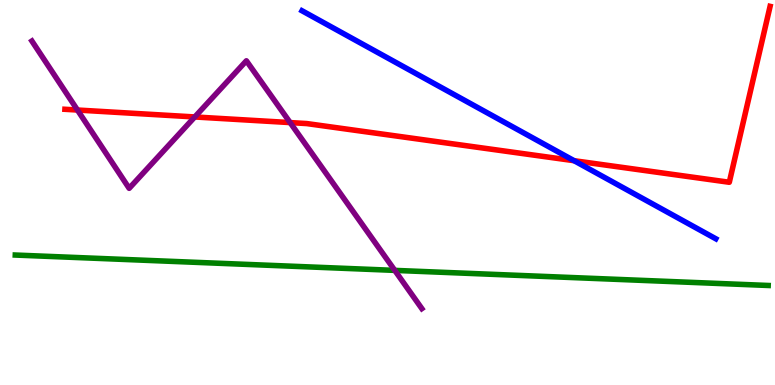[{'lines': ['blue', 'red'], 'intersections': [{'x': 7.41, 'y': 5.83}]}, {'lines': ['green', 'red'], 'intersections': []}, {'lines': ['purple', 'red'], 'intersections': [{'x': 1.0, 'y': 7.14}, {'x': 2.51, 'y': 6.96}, {'x': 3.74, 'y': 6.82}]}, {'lines': ['blue', 'green'], 'intersections': []}, {'lines': ['blue', 'purple'], 'intersections': []}, {'lines': ['green', 'purple'], 'intersections': [{'x': 5.09, 'y': 2.98}]}]